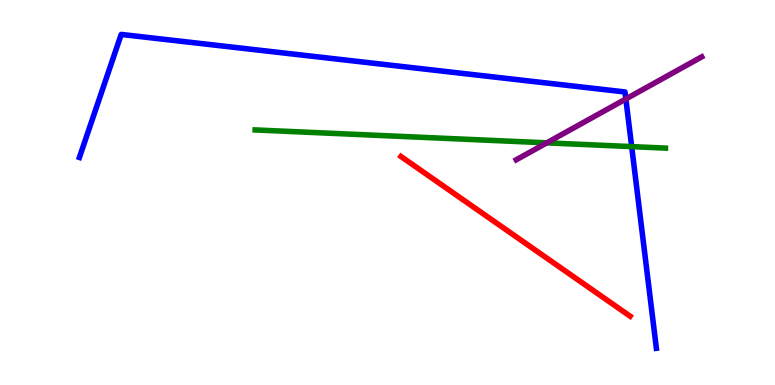[{'lines': ['blue', 'red'], 'intersections': []}, {'lines': ['green', 'red'], 'intersections': []}, {'lines': ['purple', 'red'], 'intersections': []}, {'lines': ['blue', 'green'], 'intersections': [{'x': 8.15, 'y': 6.19}]}, {'lines': ['blue', 'purple'], 'intersections': [{'x': 8.08, 'y': 7.43}]}, {'lines': ['green', 'purple'], 'intersections': [{'x': 7.06, 'y': 6.29}]}]